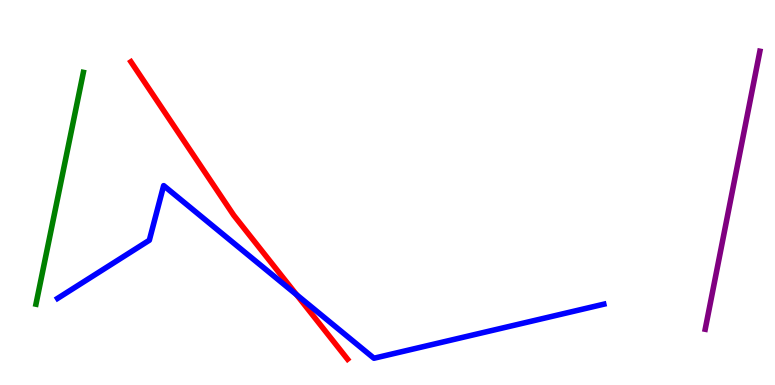[{'lines': ['blue', 'red'], 'intersections': [{'x': 3.83, 'y': 2.35}]}, {'lines': ['green', 'red'], 'intersections': []}, {'lines': ['purple', 'red'], 'intersections': []}, {'lines': ['blue', 'green'], 'intersections': []}, {'lines': ['blue', 'purple'], 'intersections': []}, {'lines': ['green', 'purple'], 'intersections': []}]